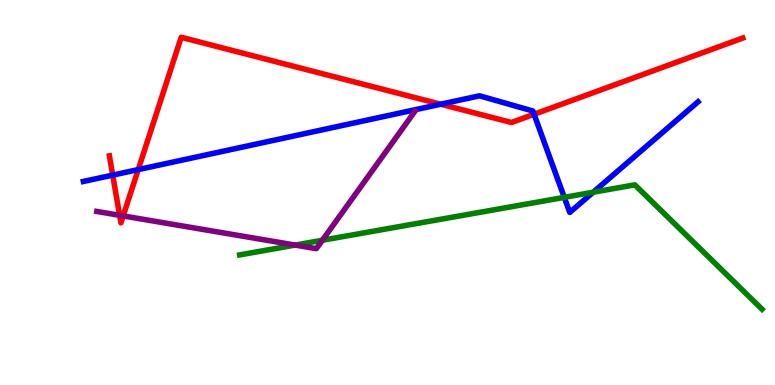[{'lines': ['blue', 'red'], 'intersections': [{'x': 1.45, 'y': 5.45}, {'x': 1.78, 'y': 5.59}, {'x': 5.69, 'y': 7.29}, {'x': 6.89, 'y': 7.03}]}, {'lines': ['green', 'red'], 'intersections': []}, {'lines': ['purple', 'red'], 'intersections': [{'x': 1.54, 'y': 4.41}, {'x': 1.59, 'y': 4.39}]}, {'lines': ['blue', 'green'], 'intersections': [{'x': 7.28, 'y': 4.87}, {'x': 7.65, 'y': 5.01}]}, {'lines': ['blue', 'purple'], 'intersections': []}, {'lines': ['green', 'purple'], 'intersections': [{'x': 3.81, 'y': 3.63}, {'x': 4.16, 'y': 3.76}]}]